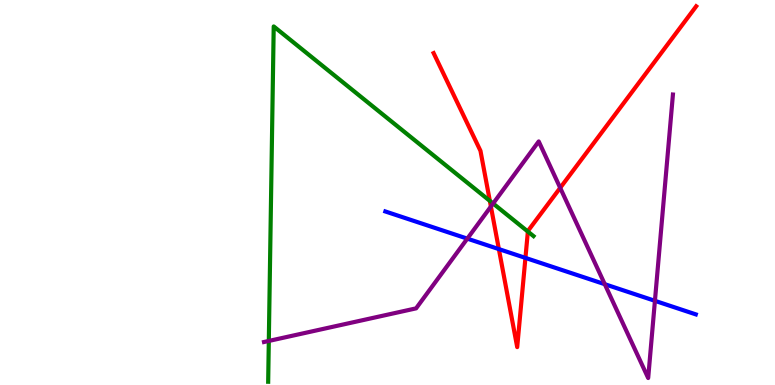[{'lines': ['blue', 'red'], 'intersections': [{'x': 6.44, 'y': 3.53}, {'x': 6.78, 'y': 3.3}]}, {'lines': ['green', 'red'], 'intersections': [{'x': 6.32, 'y': 4.78}, {'x': 6.81, 'y': 3.99}]}, {'lines': ['purple', 'red'], 'intersections': [{'x': 6.33, 'y': 4.64}, {'x': 7.23, 'y': 5.12}]}, {'lines': ['blue', 'green'], 'intersections': []}, {'lines': ['blue', 'purple'], 'intersections': [{'x': 6.03, 'y': 3.8}, {'x': 7.8, 'y': 2.62}, {'x': 8.45, 'y': 2.19}]}, {'lines': ['green', 'purple'], 'intersections': [{'x': 3.47, 'y': 1.14}, {'x': 6.36, 'y': 4.71}]}]